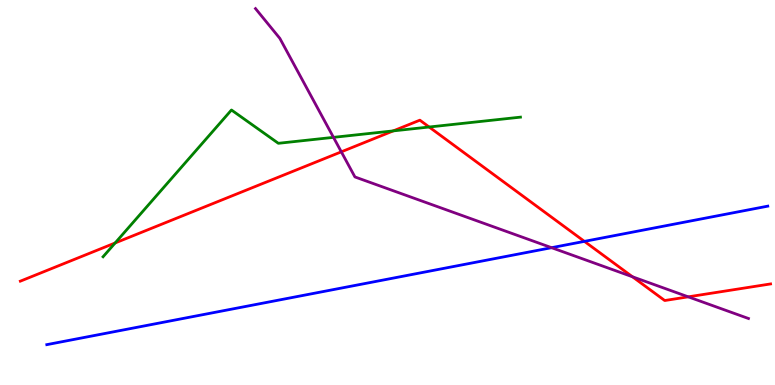[{'lines': ['blue', 'red'], 'intersections': [{'x': 7.54, 'y': 3.73}]}, {'lines': ['green', 'red'], 'intersections': [{'x': 1.49, 'y': 3.69}, {'x': 5.07, 'y': 6.6}, {'x': 5.54, 'y': 6.7}]}, {'lines': ['purple', 'red'], 'intersections': [{'x': 4.4, 'y': 6.06}, {'x': 8.16, 'y': 2.81}, {'x': 8.88, 'y': 2.29}]}, {'lines': ['blue', 'green'], 'intersections': []}, {'lines': ['blue', 'purple'], 'intersections': [{'x': 7.12, 'y': 3.57}]}, {'lines': ['green', 'purple'], 'intersections': [{'x': 4.3, 'y': 6.43}]}]